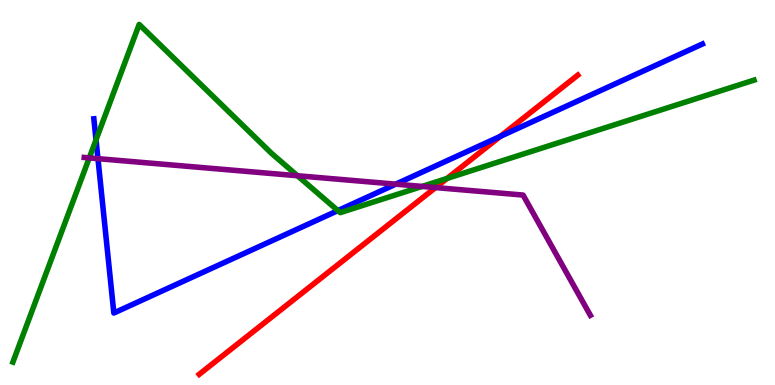[{'lines': ['blue', 'red'], 'intersections': [{'x': 6.46, 'y': 6.46}]}, {'lines': ['green', 'red'], 'intersections': [{'x': 5.77, 'y': 5.37}]}, {'lines': ['purple', 'red'], 'intersections': [{'x': 5.62, 'y': 5.13}]}, {'lines': ['blue', 'green'], 'intersections': [{'x': 1.24, 'y': 6.37}, {'x': 4.36, 'y': 4.53}]}, {'lines': ['blue', 'purple'], 'intersections': [{'x': 1.26, 'y': 5.88}, {'x': 5.11, 'y': 5.22}]}, {'lines': ['green', 'purple'], 'intersections': [{'x': 1.15, 'y': 5.9}, {'x': 3.84, 'y': 5.44}, {'x': 5.45, 'y': 5.16}]}]